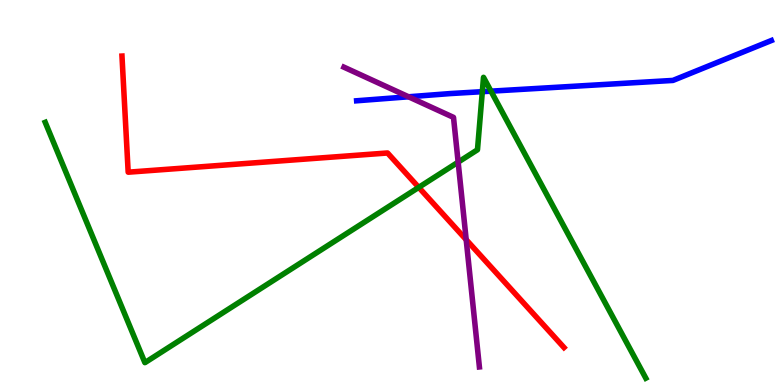[{'lines': ['blue', 'red'], 'intersections': []}, {'lines': ['green', 'red'], 'intersections': [{'x': 5.4, 'y': 5.13}]}, {'lines': ['purple', 'red'], 'intersections': [{'x': 6.02, 'y': 3.77}]}, {'lines': ['blue', 'green'], 'intersections': [{'x': 6.22, 'y': 7.62}, {'x': 6.34, 'y': 7.63}]}, {'lines': ['blue', 'purple'], 'intersections': [{'x': 5.27, 'y': 7.49}]}, {'lines': ['green', 'purple'], 'intersections': [{'x': 5.91, 'y': 5.79}]}]